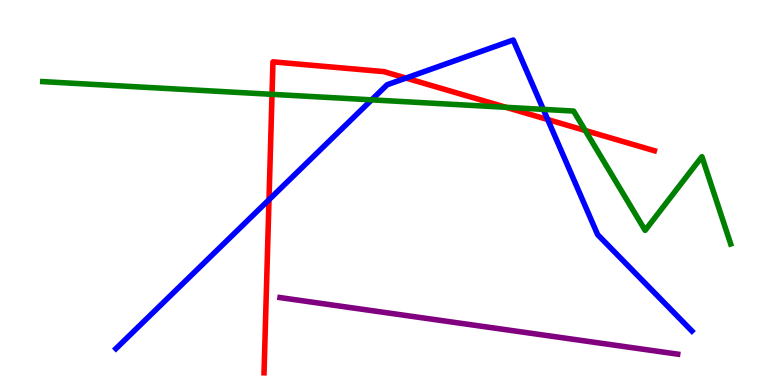[{'lines': ['blue', 'red'], 'intersections': [{'x': 3.47, 'y': 4.81}, {'x': 5.24, 'y': 7.97}, {'x': 7.07, 'y': 6.9}]}, {'lines': ['green', 'red'], 'intersections': [{'x': 3.51, 'y': 7.55}, {'x': 6.53, 'y': 7.21}, {'x': 7.55, 'y': 6.61}]}, {'lines': ['purple', 'red'], 'intersections': []}, {'lines': ['blue', 'green'], 'intersections': [{'x': 4.8, 'y': 7.41}, {'x': 7.01, 'y': 7.16}]}, {'lines': ['blue', 'purple'], 'intersections': []}, {'lines': ['green', 'purple'], 'intersections': []}]